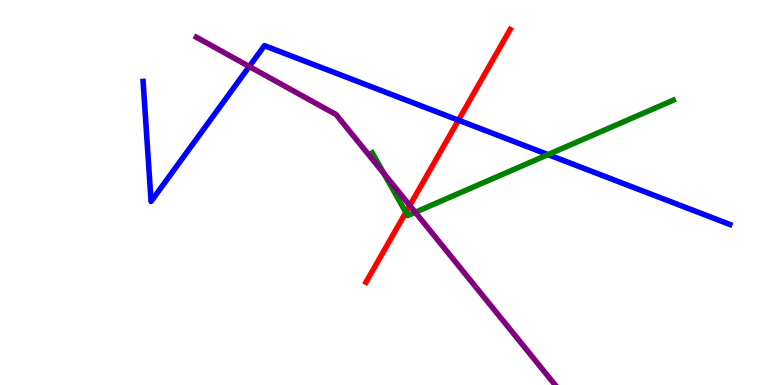[{'lines': ['blue', 'red'], 'intersections': [{'x': 5.92, 'y': 6.88}]}, {'lines': ['green', 'red'], 'intersections': [{'x': 5.24, 'y': 4.48}]}, {'lines': ['purple', 'red'], 'intersections': [{'x': 5.29, 'y': 4.66}]}, {'lines': ['blue', 'green'], 'intersections': [{'x': 7.07, 'y': 5.98}]}, {'lines': ['blue', 'purple'], 'intersections': [{'x': 3.22, 'y': 8.27}]}, {'lines': ['green', 'purple'], 'intersections': [{'x': 4.96, 'y': 5.49}, {'x': 5.36, 'y': 4.49}]}]